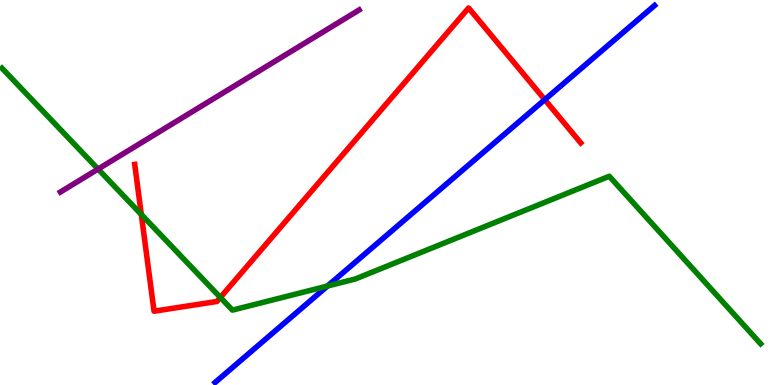[{'lines': ['blue', 'red'], 'intersections': [{'x': 7.03, 'y': 7.41}]}, {'lines': ['green', 'red'], 'intersections': [{'x': 1.82, 'y': 4.43}, {'x': 2.84, 'y': 2.27}]}, {'lines': ['purple', 'red'], 'intersections': []}, {'lines': ['blue', 'green'], 'intersections': [{'x': 4.23, 'y': 2.57}]}, {'lines': ['blue', 'purple'], 'intersections': []}, {'lines': ['green', 'purple'], 'intersections': [{'x': 1.27, 'y': 5.61}]}]